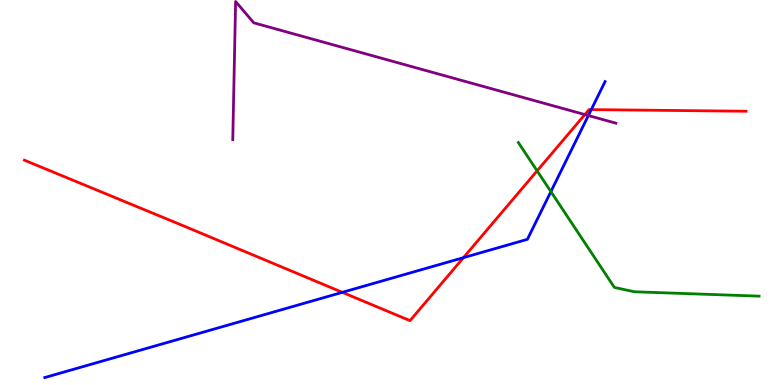[{'lines': ['blue', 'red'], 'intersections': [{'x': 4.42, 'y': 2.41}, {'x': 5.98, 'y': 3.31}, {'x': 7.63, 'y': 7.15}]}, {'lines': ['green', 'red'], 'intersections': [{'x': 6.93, 'y': 5.56}]}, {'lines': ['purple', 'red'], 'intersections': [{'x': 7.55, 'y': 7.02}]}, {'lines': ['blue', 'green'], 'intersections': [{'x': 7.11, 'y': 5.02}]}, {'lines': ['blue', 'purple'], 'intersections': [{'x': 7.59, 'y': 7.0}]}, {'lines': ['green', 'purple'], 'intersections': []}]